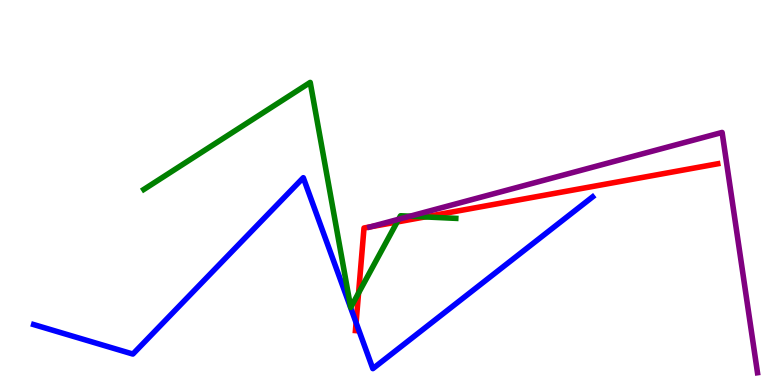[{'lines': ['blue', 'red'], 'intersections': [{'x': 4.59, 'y': 1.62}]}, {'lines': ['green', 'red'], 'intersections': [{'x': 4.63, 'y': 2.39}, {'x': 5.12, 'y': 4.23}, {'x': 5.48, 'y': 4.37}]}, {'lines': ['purple', 'red'], 'intersections': [{'x': 4.78, 'y': 4.11}]}, {'lines': ['blue', 'green'], 'intersections': []}, {'lines': ['blue', 'purple'], 'intersections': []}, {'lines': ['green', 'purple'], 'intersections': [{'x': 5.14, 'y': 4.3}, {'x': 5.29, 'y': 4.38}]}]